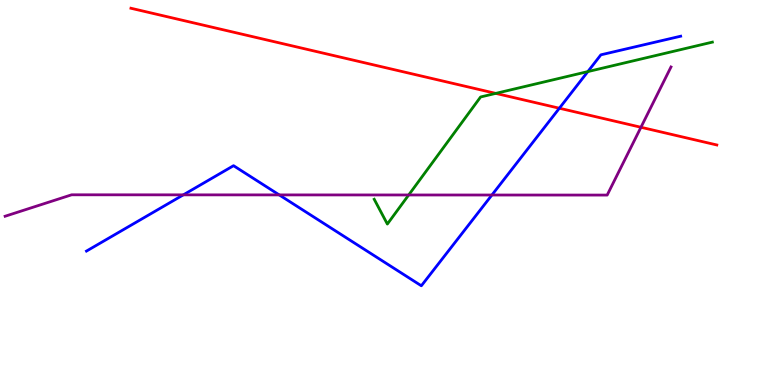[{'lines': ['blue', 'red'], 'intersections': [{'x': 7.22, 'y': 7.19}]}, {'lines': ['green', 'red'], 'intersections': [{'x': 6.4, 'y': 7.57}]}, {'lines': ['purple', 'red'], 'intersections': [{'x': 8.27, 'y': 6.69}]}, {'lines': ['blue', 'green'], 'intersections': [{'x': 7.59, 'y': 8.14}]}, {'lines': ['blue', 'purple'], 'intersections': [{'x': 2.37, 'y': 4.94}, {'x': 3.6, 'y': 4.94}, {'x': 6.35, 'y': 4.93}]}, {'lines': ['green', 'purple'], 'intersections': [{'x': 5.27, 'y': 4.94}]}]